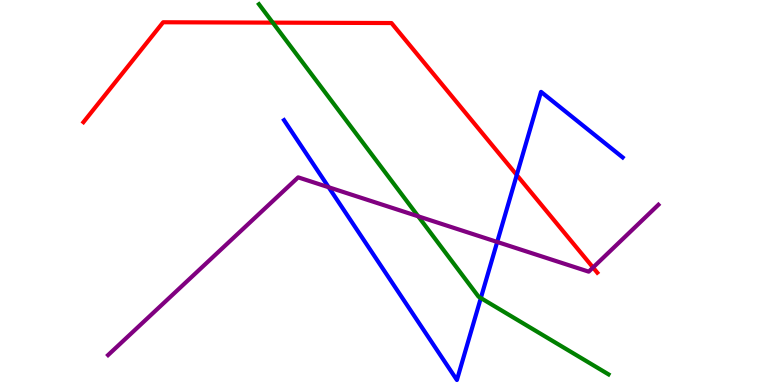[{'lines': ['blue', 'red'], 'intersections': [{'x': 6.67, 'y': 5.45}]}, {'lines': ['green', 'red'], 'intersections': [{'x': 3.52, 'y': 9.41}]}, {'lines': ['purple', 'red'], 'intersections': [{'x': 7.65, 'y': 3.05}]}, {'lines': ['blue', 'green'], 'intersections': [{'x': 6.2, 'y': 2.26}]}, {'lines': ['blue', 'purple'], 'intersections': [{'x': 4.24, 'y': 5.14}, {'x': 6.42, 'y': 3.72}]}, {'lines': ['green', 'purple'], 'intersections': [{'x': 5.4, 'y': 4.38}]}]